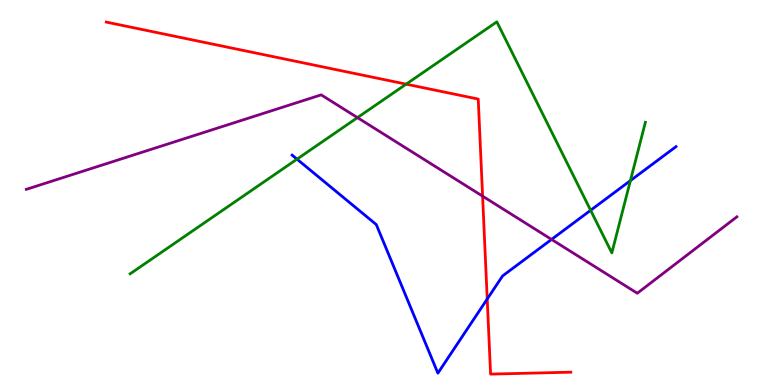[{'lines': ['blue', 'red'], 'intersections': [{'x': 6.29, 'y': 2.23}]}, {'lines': ['green', 'red'], 'intersections': [{'x': 5.24, 'y': 7.81}]}, {'lines': ['purple', 'red'], 'intersections': [{'x': 6.23, 'y': 4.91}]}, {'lines': ['blue', 'green'], 'intersections': [{'x': 3.83, 'y': 5.87}, {'x': 7.62, 'y': 4.54}, {'x': 8.13, 'y': 5.31}]}, {'lines': ['blue', 'purple'], 'intersections': [{'x': 7.12, 'y': 3.78}]}, {'lines': ['green', 'purple'], 'intersections': [{'x': 4.61, 'y': 6.94}]}]